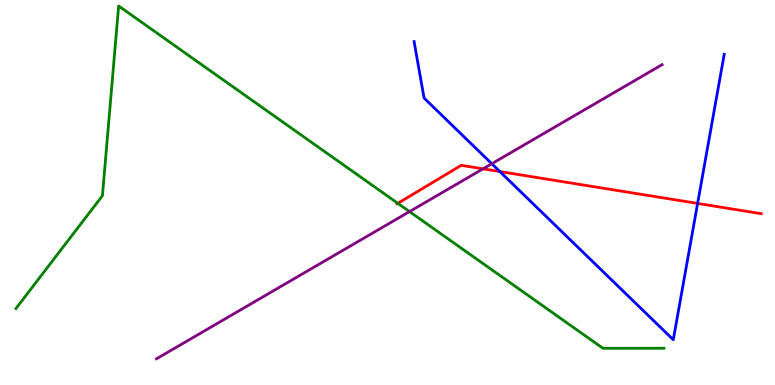[{'lines': ['blue', 'red'], 'intersections': [{'x': 6.45, 'y': 5.54}, {'x': 9.0, 'y': 4.72}]}, {'lines': ['green', 'red'], 'intersections': [{'x': 5.13, 'y': 4.72}]}, {'lines': ['purple', 'red'], 'intersections': [{'x': 6.23, 'y': 5.61}]}, {'lines': ['blue', 'green'], 'intersections': []}, {'lines': ['blue', 'purple'], 'intersections': [{'x': 6.35, 'y': 5.75}]}, {'lines': ['green', 'purple'], 'intersections': [{'x': 5.28, 'y': 4.5}]}]